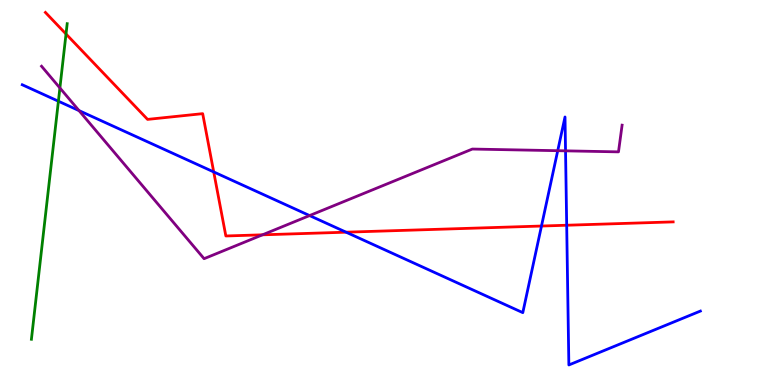[{'lines': ['blue', 'red'], 'intersections': [{'x': 2.76, 'y': 5.53}, {'x': 4.47, 'y': 3.97}, {'x': 6.99, 'y': 4.13}, {'x': 7.31, 'y': 4.15}]}, {'lines': ['green', 'red'], 'intersections': [{'x': 0.852, 'y': 9.12}]}, {'lines': ['purple', 'red'], 'intersections': [{'x': 3.39, 'y': 3.9}]}, {'lines': ['blue', 'green'], 'intersections': [{'x': 0.754, 'y': 7.37}]}, {'lines': ['blue', 'purple'], 'intersections': [{'x': 1.02, 'y': 7.13}, {'x': 3.99, 'y': 4.4}, {'x': 7.2, 'y': 6.09}, {'x': 7.3, 'y': 6.08}]}, {'lines': ['green', 'purple'], 'intersections': [{'x': 0.773, 'y': 7.72}]}]